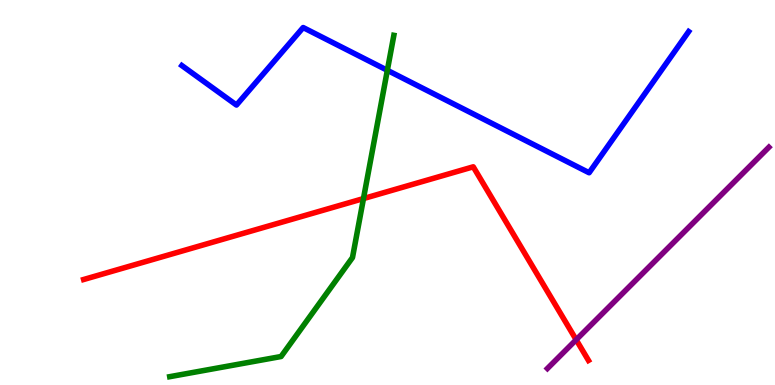[{'lines': ['blue', 'red'], 'intersections': []}, {'lines': ['green', 'red'], 'intersections': [{'x': 4.69, 'y': 4.84}]}, {'lines': ['purple', 'red'], 'intersections': [{'x': 7.43, 'y': 1.18}]}, {'lines': ['blue', 'green'], 'intersections': [{'x': 5.0, 'y': 8.17}]}, {'lines': ['blue', 'purple'], 'intersections': []}, {'lines': ['green', 'purple'], 'intersections': []}]